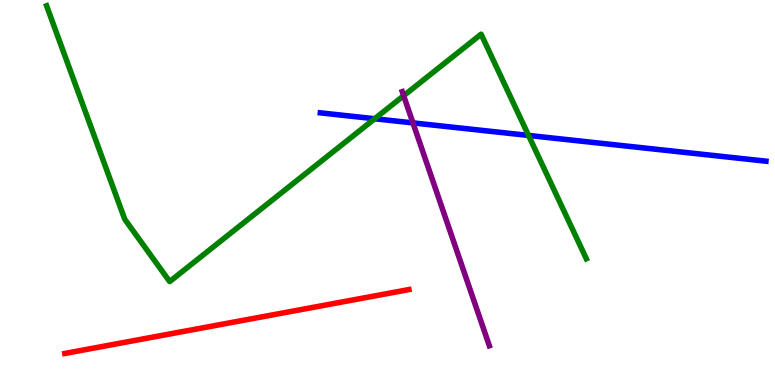[{'lines': ['blue', 'red'], 'intersections': []}, {'lines': ['green', 'red'], 'intersections': []}, {'lines': ['purple', 'red'], 'intersections': []}, {'lines': ['blue', 'green'], 'intersections': [{'x': 4.83, 'y': 6.92}, {'x': 6.82, 'y': 6.48}]}, {'lines': ['blue', 'purple'], 'intersections': [{'x': 5.33, 'y': 6.81}]}, {'lines': ['green', 'purple'], 'intersections': [{'x': 5.21, 'y': 7.51}]}]